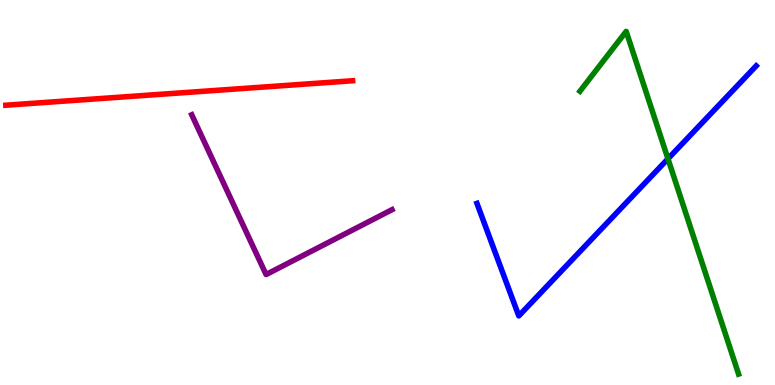[{'lines': ['blue', 'red'], 'intersections': []}, {'lines': ['green', 'red'], 'intersections': []}, {'lines': ['purple', 'red'], 'intersections': []}, {'lines': ['blue', 'green'], 'intersections': [{'x': 8.62, 'y': 5.88}]}, {'lines': ['blue', 'purple'], 'intersections': []}, {'lines': ['green', 'purple'], 'intersections': []}]